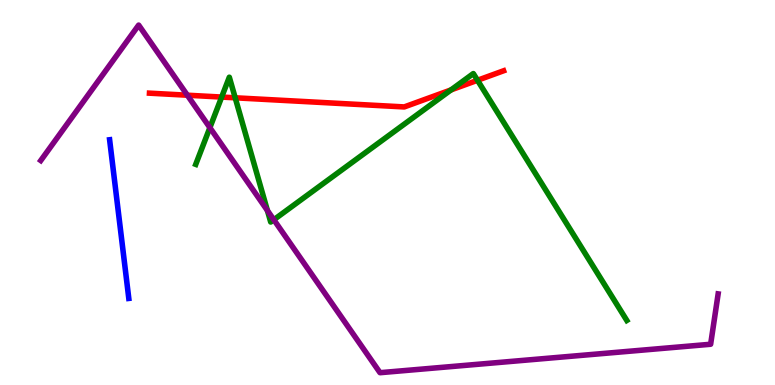[{'lines': ['blue', 'red'], 'intersections': []}, {'lines': ['green', 'red'], 'intersections': [{'x': 2.86, 'y': 7.48}, {'x': 3.03, 'y': 7.46}, {'x': 5.82, 'y': 7.66}, {'x': 6.16, 'y': 7.91}]}, {'lines': ['purple', 'red'], 'intersections': [{'x': 2.42, 'y': 7.53}]}, {'lines': ['blue', 'green'], 'intersections': []}, {'lines': ['blue', 'purple'], 'intersections': []}, {'lines': ['green', 'purple'], 'intersections': [{'x': 2.71, 'y': 6.68}, {'x': 3.45, 'y': 4.53}, {'x': 3.53, 'y': 4.29}]}]